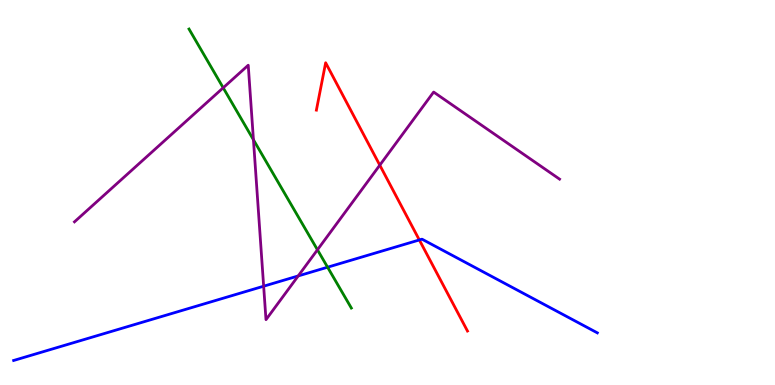[{'lines': ['blue', 'red'], 'intersections': [{'x': 5.41, 'y': 3.77}]}, {'lines': ['green', 'red'], 'intersections': []}, {'lines': ['purple', 'red'], 'intersections': [{'x': 4.9, 'y': 5.71}]}, {'lines': ['blue', 'green'], 'intersections': [{'x': 4.23, 'y': 3.06}]}, {'lines': ['blue', 'purple'], 'intersections': [{'x': 3.4, 'y': 2.57}, {'x': 3.85, 'y': 2.83}]}, {'lines': ['green', 'purple'], 'intersections': [{'x': 2.88, 'y': 7.72}, {'x': 3.27, 'y': 6.37}, {'x': 4.1, 'y': 3.51}]}]